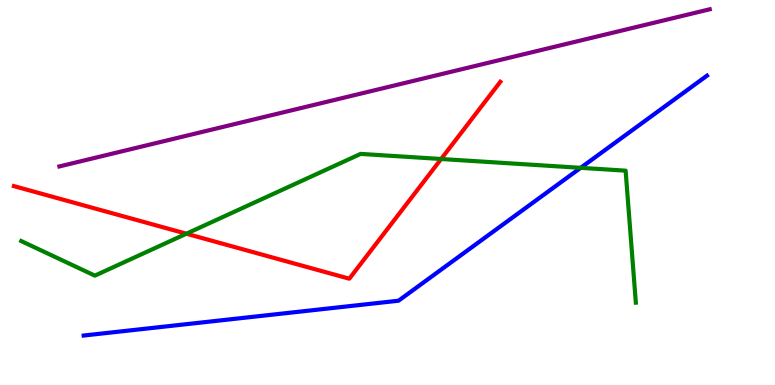[{'lines': ['blue', 'red'], 'intersections': []}, {'lines': ['green', 'red'], 'intersections': [{'x': 2.4, 'y': 3.93}, {'x': 5.69, 'y': 5.87}]}, {'lines': ['purple', 'red'], 'intersections': []}, {'lines': ['blue', 'green'], 'intersections': [{'x': 7.49, 'y': 5.64}]}, {'lines': ['blue', 'purple'], 'intersections': []}, {'lines': ['green', 'purple'], 'intersections': []}]